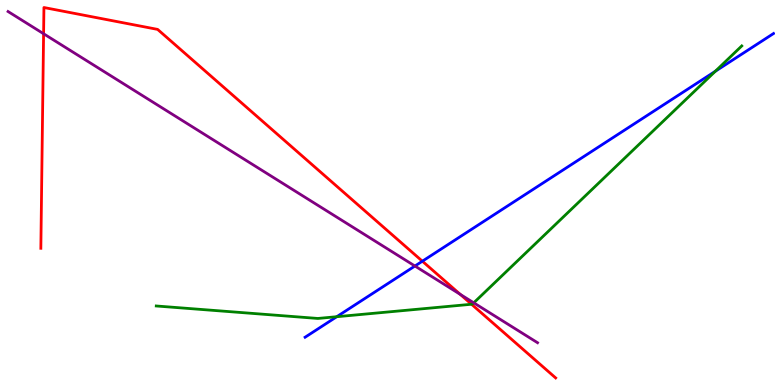[{'lines': ['blue', 'red'], 'intersections': [{'x': 5.45, 'y': 3.22}]}, {'lines': ['green', 'red'], 'intersections': [{'x': 6.08, 'y': 2.1}]}, {'lines': ['purple', 'red'], 'intersections': [{'x': 0.563, 'y': 9.12}, {'x': 5.94, 'y': 2.35}]}, {'lines': ['blue', 'green'], 'intersections': [{'x': 4.35, 'y': 1.77}, {'x': 9.23, 'y': 8.15}]}, {'lines': ['blue', 'purple'], 'intersections': [{'x': 5.35, 'y': 3.09}]}, {'lines': ['green', 'purple'], 'intersections': [{'x': 6.11, 'y': 2.13}]}]